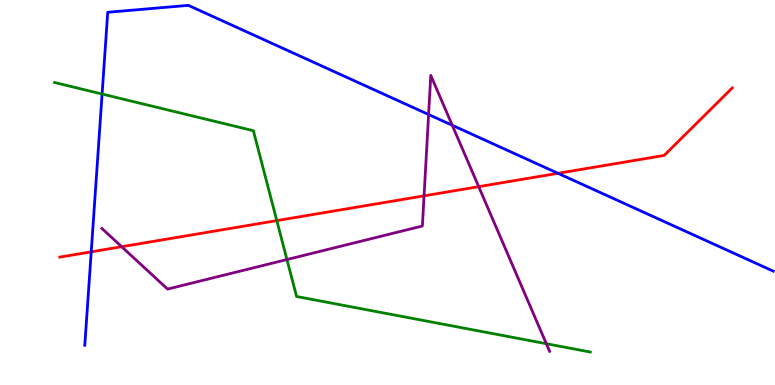[{'lines': ['blue', 'red'], 'intersections': [{'x': 1.18, 'y': 3.46}, {'x': 7.2, 'y': 5.5}]}, {'lines': ['green', 'red'], 'intersections': [{'x': 3.57, 'y': 4.27}]}, {'lines': ['purple', 'red'], 'intersections': [{'x': 1.57, 'y': 3.59}, {'x': 5.47, 'y': 4.91}, {'x': 6.18, 'y': 5.15}]}, {'lines': ['blue', 'green'], 'intersections': [{'x': 1.32, 'y': 7.56}]}, {'lines': ['blue', 'purple'], 'intersections': [{'x': 5.53, 'y': 7.03}, {'x': 5.84, 'y': 6.75}]}, {'lines': ['green', 'purple'], 'intersections': [{'x': 3.7, 'y': 3.26}, {'x': 7.05, 'y': 1.07}]}]